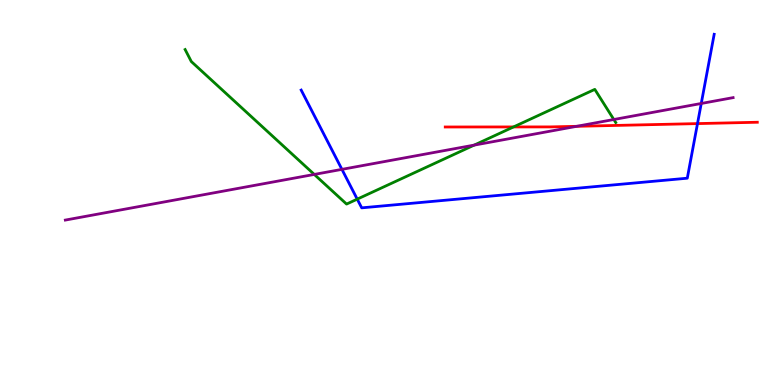[{'lines': ['blue', 'red'], 'intersections': [{'x': 9.0, 'y': 6.79}]}, {'lines': ['green', 'red'], 'intersections': [{'x': 6.63, 'y': 6.7}]}, {'lines': ['purple', 'red'], 'intersections': [{'x': 7.44, 'y': 6.72}]}, {'lines': ['blue', 'green'], 'intersections': [{'x': 4.61, 'y': 4.83}]}, {'lines': ['blue', 'purple'], 'intersections': [{'x': 4.41, 'y': 5.6}, {'x': 9.05, 'y': 7.31}]}, {'lines': ['green', 'purple'], 'intersections': [{'x': 4.06, 'y': 5.47}, {'x': 6.12, 'y': 6.23}, {'x': 7.92, 'y': 6.9}]}]